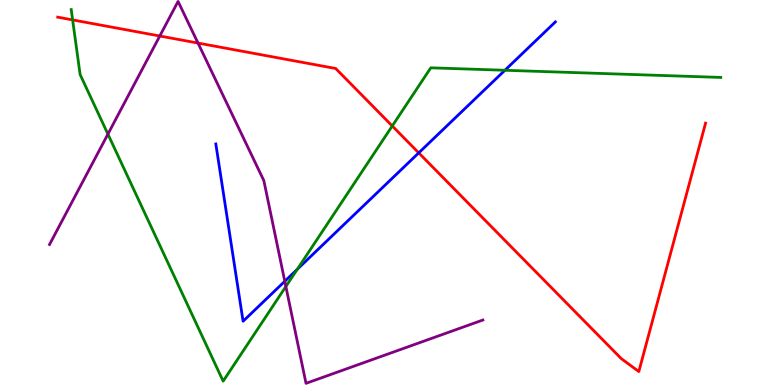[{'lines': ['blue', 'red'], 'intersections': [{'x': 5.4, 'y': 6.03}]}, {'lines': ['green', 'red'], 'intersections': [{'x': 0.937, 'y': 9.48}, {'x': 5.06, 'y': 6.73}]}, {'lines': ['purple', 'red'], 'intersections': [{'x': 2.06, 'y': 9.06}, {'x': 2.55, 'y': 8.88}]}, {'lines': ['blue', 'green'], 'intersections': [{'x': 3.84, 'y': 3.0}, {'x': 6.51, 'y': 8.17}]}, {'lines': ['blue', 'purple'], 'intersections': [{'x': 3.67, 'y': 2.69}]}, {'lines': ['green', 'purple'], 'intersections': [{'x': 1.39, 'y': 6.52}, {'x': 3.69, 'y': 2.56}]}]